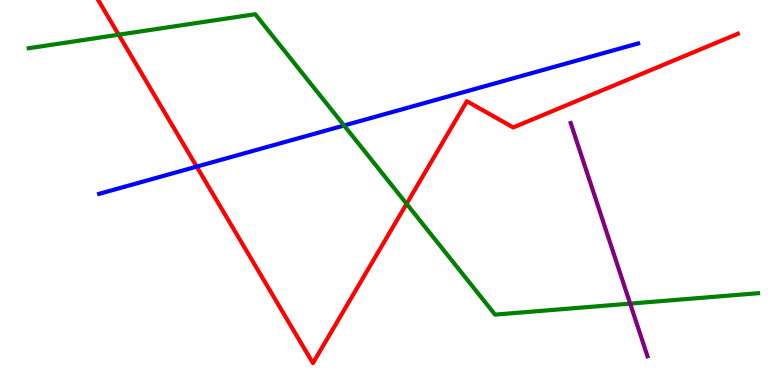[{'lines': ['blue', 'red'], 'intersections': [{'x': 2.54, 'y': 5.67}]}, {'lines': ['green', 'red'], 'intersections': [{'x': 1.53, 'y': 9.1}, {'x': 5.25, 'y': 4.71}]}, {'lines': ['purple', 'red'], 'intersections': []}, {'lines': ['blue', 'green'], 'intersections': [{'x': 4.44, 'y': 6.74}]}, {'lines': ['blue', 'purple'], 'intersections': []}, {'lines': ['green', 'purple'], 'intersections': [{'x': 8.13, 'y': 2.11}]}]